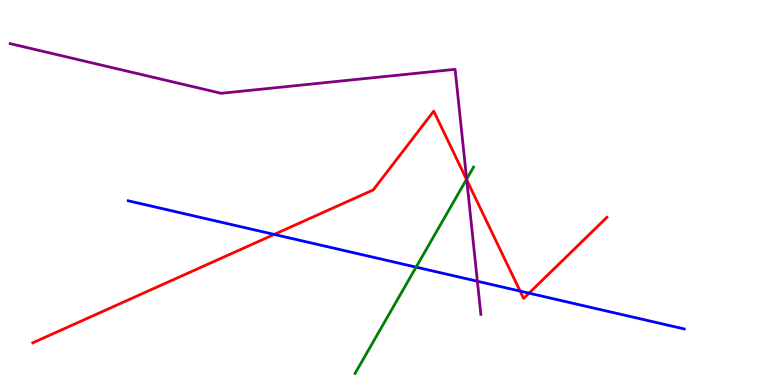[{'lines': ['blue', 'red'], 'intersections': [{'x': 3.54, 'y': 3.91}, {'x': 6.71, 'y': 2.44}, {'x': 6.83, 'y': 2.39}]}, {'lines': ['green', 'red'], 'intersections': [{'x': 6.02, 'y': 5.34}]}, {'lines': ['purple', 'red'], 'intersections': [{'x': 6.02, 'y': 5.33}]}, {'lines': ['blue', 'green'], 'intersections': [{'x': 5.37, 'y': 3.06}]}, {'lines': ['blue', 'purple'], 'intersections': [{'x': 6.16, 'y': 2.69}]}, {'lines': ['green', 'purple'], 'intersections': [{'x': 6.02, 'y': 5.35}]}]